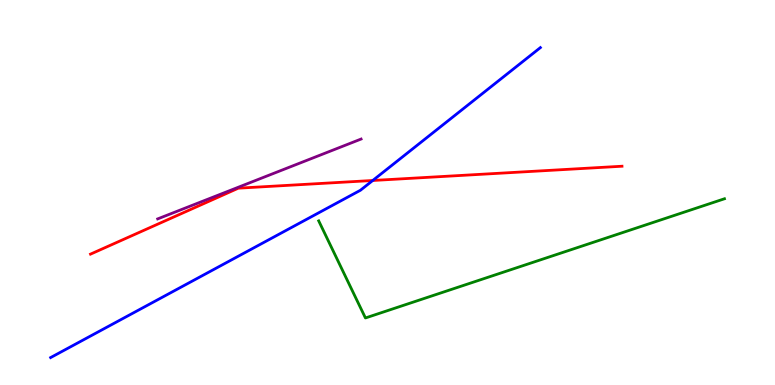[{'lines': ['blue', 'red'], 'intersections': [{'x': 4.81, 'y': 5.31}]}, {'lines': ['green', 'red'], 'intersections': []}, {'lines': ['purple', 'red'], 'intersections': []}, {'lines': ['blue', 'green'], 'intersections': []}, {'lines': ['blue', 'purple'], 'intersections': []}, {'lines': ['green', 'purple'], 'intersections': []}]